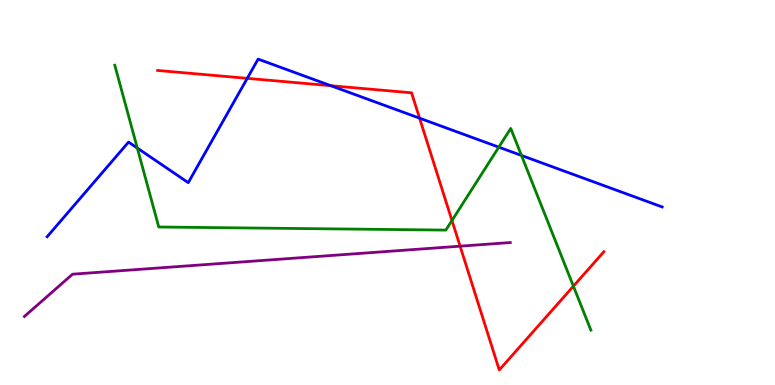[{'lines': ['blue', 'red'], 'intersections': [{'x': 3.19, 'y': 7.97}, {'x': 4.27, 'y': 7.77}, {'x': 5.41, 'y': 6.93}]}, {'lines': ['green', 'red'], 'intersections': [{'x': 5.83, 'y': 4.27}, {'x': 7.4, 'y': 2.57}]}, {'lines': ['purple', 'red'], 'intersections': [{'x': 5.94, 'y': 3.61}]}, {'lines': ['blue', 'green'], 'intersections': [{'x': 1.77, 'y': 6.15}, {'x': 6.44, 'y': 6.18}, {'x': 6.73, 'y': 5.96}]}, {'lines': ['blue', 'purple'], 'intersections': []}, {'lines': ['green', 'purple'], 'intersections': []}]